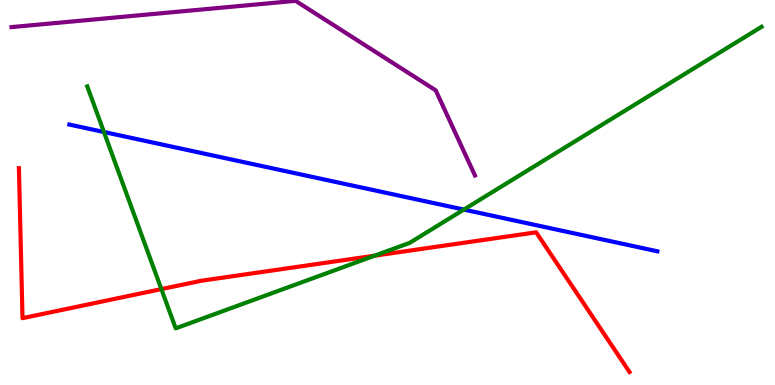[{'lines': ['blue', 'red'], 'intersections': []}, {'lines': ['green', 'red'], 'intersections': [{'x': 2.08, 'y': 2.49}, {'x': 4.83, 'y': 3.36}]}, {'lines': ['purple', 'red'], 'intersections': []}, {'lines': ['blue', 'green'], 'intersections': [{'x': 1.34, 'y': 6.57}, {'x': 5.99, 'y': 4.56}]}, {'lines': ['blue', 'purple'], 'intersections': []}, {'lines': ['green', 'purple'], 'intersections': []}]